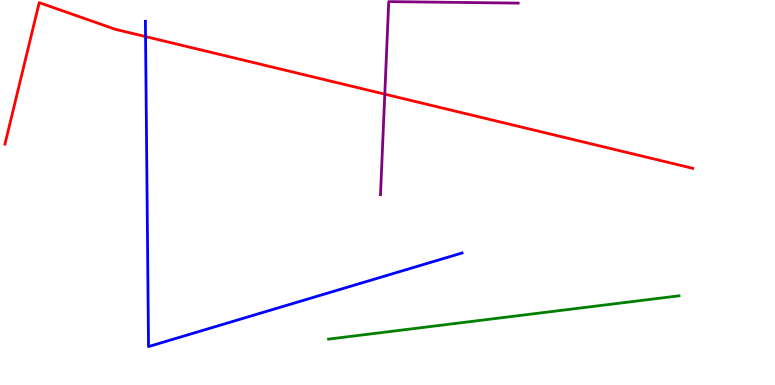[{'lines': ['blue', 'red'], 'intersections': [{'x': 1.88, 'y': 9.05}]}, {'lines': ['green', 'red'], 'intersections': []}, {'lines': ['purple', 'red'], 'intersections': [{'x': 4.96, 'y': 7.55}]}, {'lines': ['blue', 'green'], 'intersections': []}, {'lines': ['blue', 'purple'], 'intersections': []}, {'lines': ['green', 'purple'], 'intersections': []}]